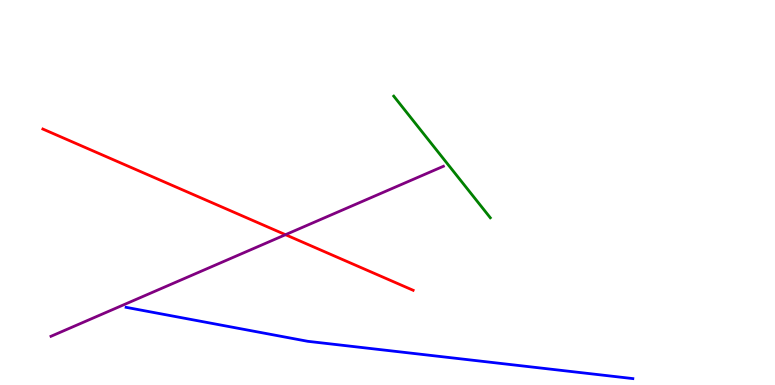[{'lines': ['blue', 'red'], 'intersections': []}, {'lines': ['green', 'red'], 'intersections': []}, {'lines': ['purple', 'red'], 'intersections': [{'x': 3.68, 'y': 3.9}]}, {'lines': ['blue', 'green'], 'intersections': []}, {'lines': ['blue', 'purple'], 'intersections': []}, {'lines': ['green', 'purple'], 'intersections': []}]